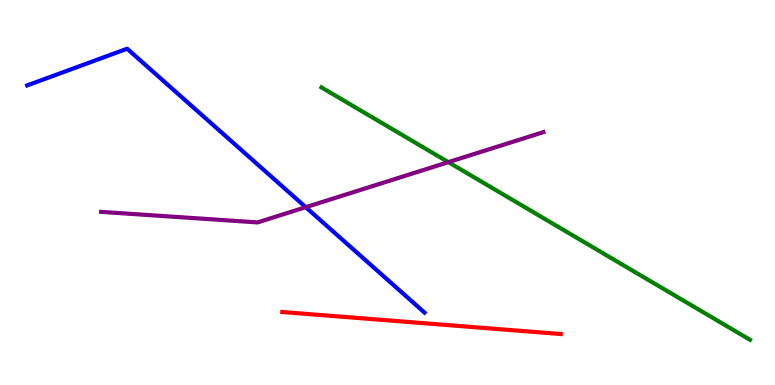[{'lines': ['blue', 'red'], 'intersections': []}, {'lines': ['green', 'red'], 'intersections': []}, {'lines': ['purple', 'red'], 'intersections': []}, {'lines': ['blue', 'green'], 'intersections': []}, {'lines': ['blue', 'purple'], 'intersections': [{'x': 3.95, 'y': 4.62}]}, {'lines': ['green', 'purple'], 'intersections': [{'x': 5.79, 'y': 5.79}]}]